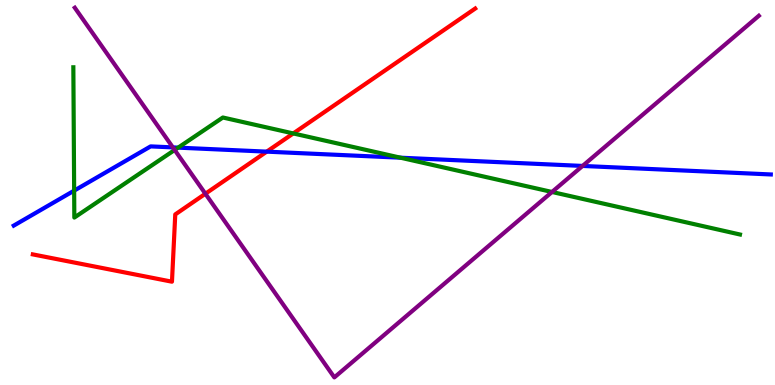[{'lines': ['blue', 'red'], 'intersections': [{'x': 3.44, 'y': 6.06}]}, {'lines': ['green', 'red'], 'intersections': [{'x': 3.78, 'y': 6.53}]}, {'lines': ['purple', 'red'], 'intersections': [{'x': 2.65, 'y': 4.97}]}, {'lines': ['blue', 'green'], 'intersections': [{'x': 0.957, 'y': 5.05}, {'x': 2.3, 'y': 6.17}, {'x': 5.17, 'y': 5.9}]}, {'lines': ['blue', 'purple'], 'intersections': [{'x': 2.23, 'y': 6.17}, {'x': 7.52, 'y': 5.69}]}, {'lines': ['green', 'purple'], 'intersections': [{'x': 2.25, 'y': 6.1}, {'x': 7.12, 'y': 5.01}]}]